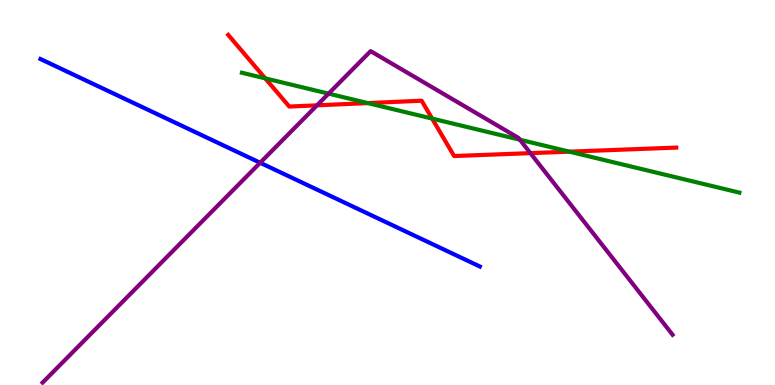[{'lines': ['blue', 'red'], 'intersections': []}, {'lines': ['green', 'red'], 'intersections': [{'x': 3.42, 'y': 7.96}, {'x': 4.75, 'y': 7.32}, {'x': 5.58, 'y': 6.92}, {'x': 7.35, 'y': 6.06}]}, {'lines': ['purple', 'red'], 'intersections': [{'x': 4.09, 'y': 7.26}, {'x': 6.84, 'y': 6.02}]}, {'lines': ['blue', 'green'], 'intersections': []}, {'lines': ['blue', 'purple'], 'intersections': [{'x': 3.36, 'y': 5.77}]}, {'lines': ['green', 'purple'], 'intersections': [{'x': 4.24, 'y': 7.57}, {'x': 6.71, 'y': 6.37}]}]